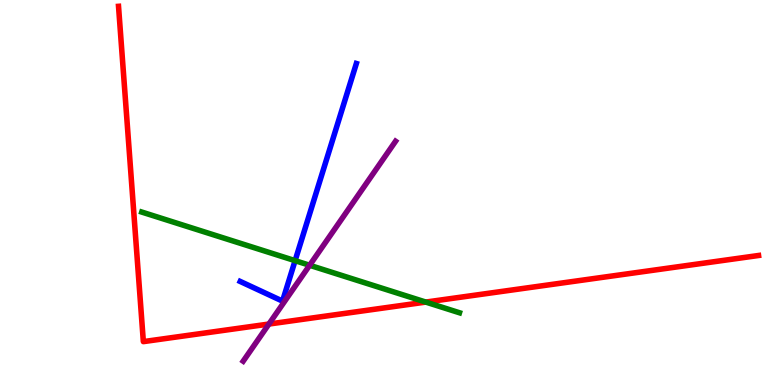[{'lines': ['blue', 'red'], 'intersections': []}, {'lines': ['green', 'red'], 'intersections': [{'x': 5.49, 'y': 2.15}]}, {'lines': ['purple', 'red'], 'intersections': [{'x': 3.47, 'y': 1.58}]}, {'lines': ['blue', 'green'], 'intersections': [{'x': 3.81, 'y': 3.23}]}, {'lines': ['blue', 'purple'], 'intersections': []}, {'lines': ['green', 'purple'], 'intersections': [{'x': 4.0, 'y': 3.11}]}]